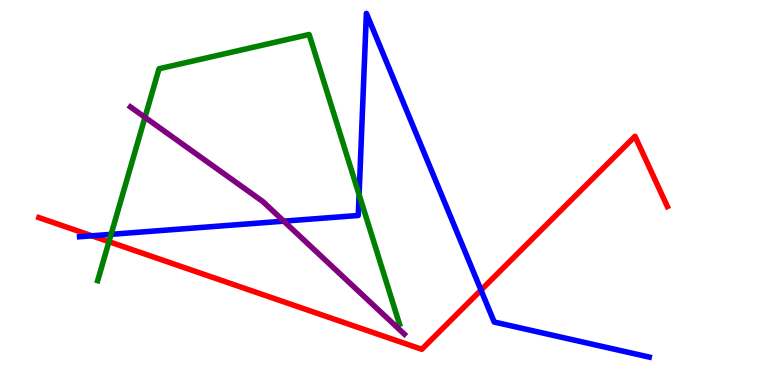[{'lines': ['blue', 'red'], 'intersections': [{'x': 1.19, 'y': 3.88}, {'x': 6.21, 'y': 2.46}]}, {'lines': ['green', 'red'], 'intersections': [{'x': 1.41, 'y': 3.72}]}, {'lines': ['purple', 'red'], 'intersections': []}, {'lines': ['blue', 'green'], 'intersections': [{'x': 1.43, 'y': 3.91}, {'x': 4.63, 'y': 4.94}]}, {'lines': ['blue', 'purple'], 'intersections': [{'x': 3.66, 'y': 4.26}]}, {'lines': ['green', 'purple'], 'intersections': [{'x': 1.87, 'y': 6.95}]}]